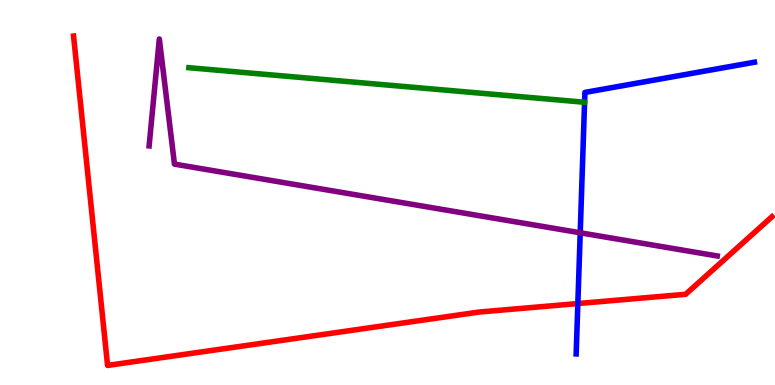[{'lines': ['blue', 'red'], 'intersections': [{'x': 7.46, 'y': 2.12}]}, {'lines': ['green', 'red'], 'intersections': []}, {'lines': ['purple', 'red'], 'intersections': []}, {'lines': ['blue', 'green'], 'intersections': [{'x': 7.54, 'y': 7.34}]}, {'lines': ['blue', 'purple'], 'intersections': [{'x': 7.49, 'y': 3.95}]}, {'lines': ['green', 'purple'], 'intersections': []}]